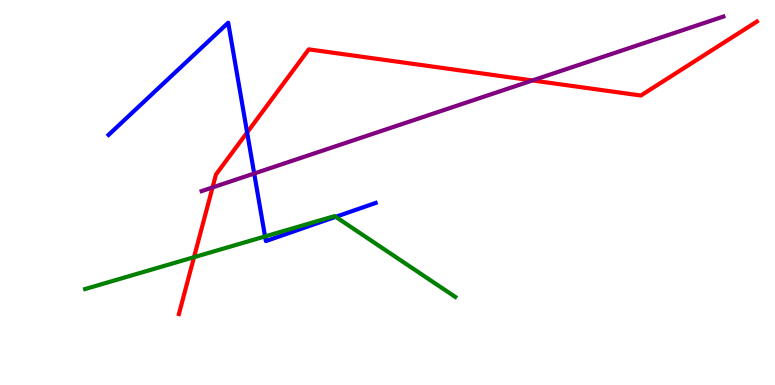[{'lines': ['blue', 'red'], 'intersections': [{'x': 3.19, 'y': 6.56}]}, {'lines': ['green', 'red'], 'intersections': [{'x': 2.5, 'y': 3.32}]}, {'lines': ['purple', 'red'], 'intersections': [{'x': 2.74, 'y': 5.13}, {'x': 6.87, 'y': 7.91}]}, {'lines': ['blue', 'green'], 'intersections': [{'x': 3.42, 'y': 3.86}, {'x': 4.33, 'y': 4.37}]}, {'lines': ['blue', 'purple'], 'intersections': [{'x': 3.28, 'y': 5.49}]}, {'lines': ['green', 'purple'], 'intersections': []}]